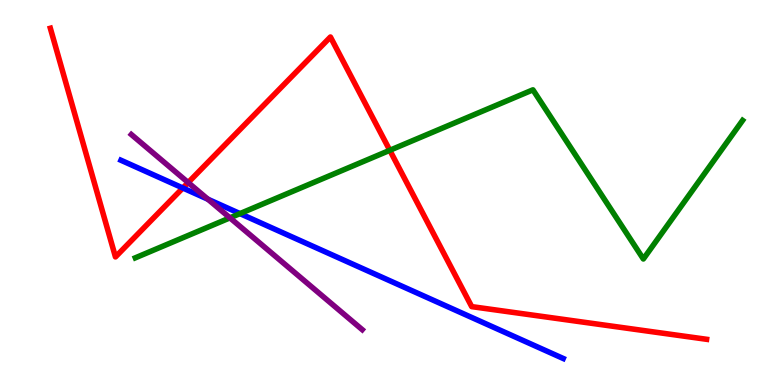[{'lines': ['blue', 'red'], 'intersections': [{'x': 2.36, 'y': 5.12}]}, {'lines': ['green', 'red'], 'intersections': [{'x': 5.03, 'y': 6.1}]}, {'lines': ['purple', 'red'], 'intersections': [{'x': 2.43, 'y': 5.26}]}, {'lines': ['blue', 'green'], 'intersections': [{'x': 3.1, 'y': 4.45}]}, {'lines': ['blue', 'purple'], 'intersections': [{'x': 2.68, 'y': 4.83}]}, {'lines': ['green', 'purple'], 'intersections': [{'x': 2.97, 'y': 4.34}]}]